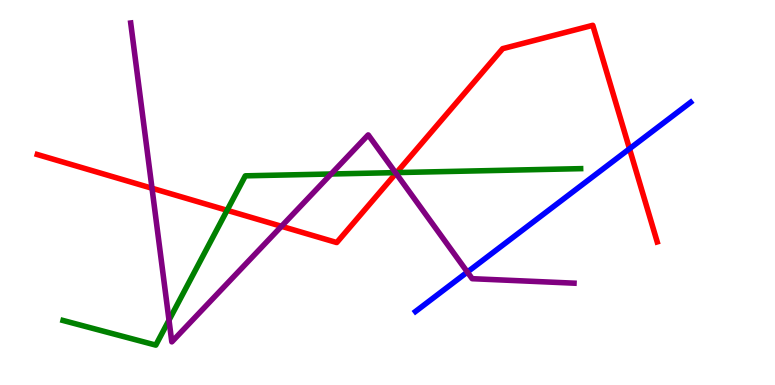[{'lines': ['blue', 'red'], 'intersections': [{'x': 8.12, 'y': 6.14}]}, {'lines': ['green', 'red'], 'intersections': [{'x': 2.93, 'y': 4.54}, {'x': 5.12, 'y': 5.52}]}, {'lines': ['purple', 'red'], 'intersections': [{'x': 1.96, 'y': 5.11}, {'x': 3.63, 'y': 4.12}, {'x': 5.11, 'y': 5.5}]}, {'lines': ['blue', 'green'], 'intersections': []}, {'lines': ['blue', 'purple'], 'intersections': [{'x': 6.03, 'y': 2.93}]}, {'lines': ['green', 'purple'], 'intersections': [{'x': 2.18, 'y': 1.68}, {'x': 4.27, 'y': 5.48}, {'x': 5.1, 'y': 5.52}]}]